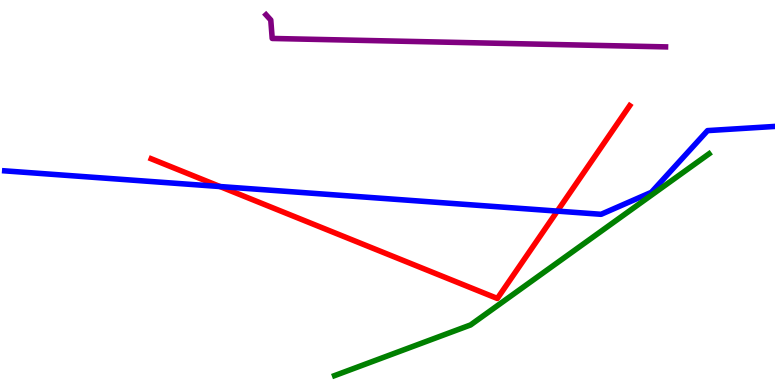[{'lines': ['blue', 'red'], 'intersections': [{'x': 2.84, 'y': 5.15}, {'x': 7.19, 'y': 4.52}]}, {'lines': ['green', 'red'], 'intersections': []}, {'lines': ['purple', 'red'], 'intersections': []}, {'lines': ['blue', 'green'], 'intersections': []}, {'lines': ['blue', 'purple'], 'intersections': []}, {'lines': ['green', 'purple'], 'intersections': []}]